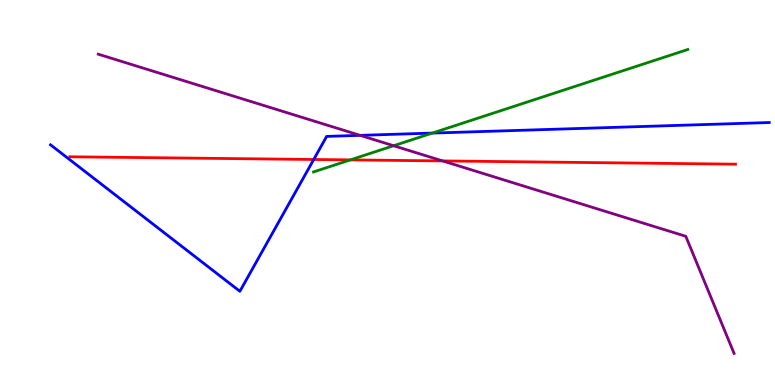[{'lines': ['blue', 'red'], 'intersections': [{'x': 4.05, 'y': 5.86}]}, {'lines': ['green', 'red'], 'intersections': [{'x': 4.52, 'y': 5.85}]}, {'lines': ['purple', 'red'], 'intersections': [{'x': 5.71, 'y': 5.82}]}, {'lines': ['blue', 'green'], 'intersections': [{'x': 5.58, 'y': 6.54}]}, {'lines': ['blue', 'purple'], 'intersections': [{'x': 4.65, 'y': 6.48}]}, {'lines': ['green', 'purple'], 'intersections': [{'x': 5.08, 'y': 6.21}]}]